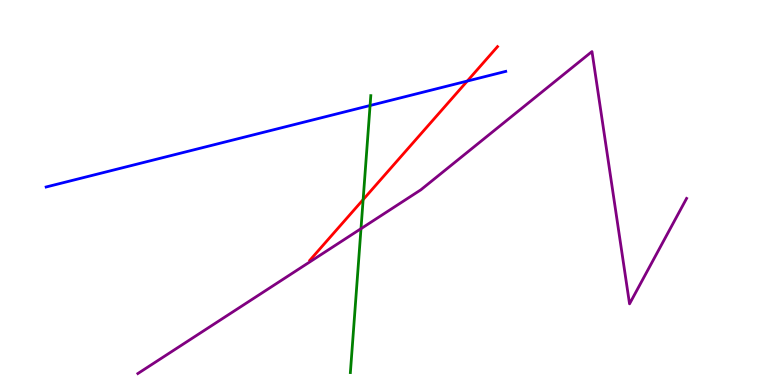[{'lines': ['blue', 'red'], 'intersections': [{'x': 6.03, 'y': 7.89}]}, {'lines': ['green', 'red'], 'intersections': [{'x': 4.69, 'y': 4.81}]}, {'lines': ['purple', 'red'], 'intersections': []}, {'lines': ['blue', 'green'], 'intersections': [{'x': 4.78, 'y': 7.26}]}, {'lines': ['blue', 'purple'], 'intersections': []}, {'lines': ['green', 'purple'], 'intersections': [{'x': 4.66, 'y': 4.06}]}]